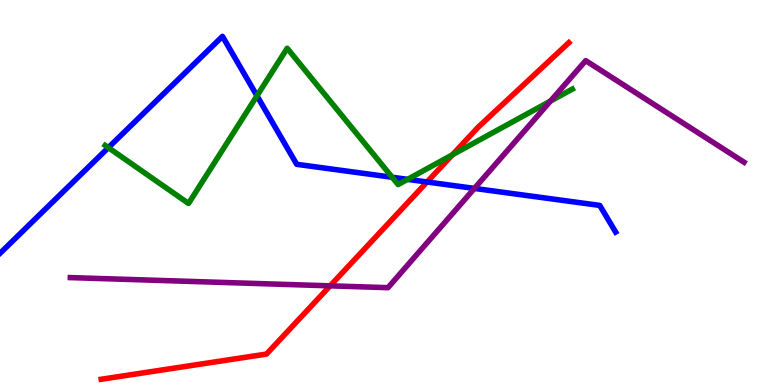[{'lines': ['blue', 'red'], 'intersections': [{'x': 5.51, 'y': 5.27}]}, {'lines': ['green', 'red'], 'intersections': [{'x': 5.84, 'y': 5.98}]}, {'lines': ['purple', 'red'], 'intersections': [{'x': 4.26, 'y': 2.58}]}, {'lines': ['blue', 'green'], 'intersections': [{'x': 1.4, 'y': 6.17}, {'x': 3.32, 'y': 7.51}, {'x': 5.06, 'y': 5.4}, {'x': 5.26, 'y': 5.34}]}, {'lines': ['blue', 'purple'], 'intersections': [{'x': 6.12, 'y': 5.11}]}, {'lines': ['green', 'purple'], 'intersections': [{'x': 7.1, 'y': 7.37}]}]